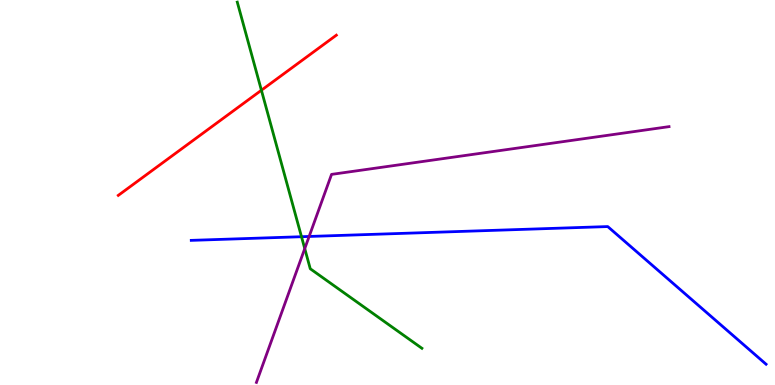[{'lines': ['blue', 'red'], 'intersections': []}, {'lines': ['green', 'red'], 'intersections': [{'x': 3.37, 'y': 7.66}]}, {'lines': ['purple', 'red'], 'intersections': []}, {'lines': ['blue', 'green'], 'intersections': [{'x': 3.89, 'y': 3.85}]}, {'lines': ['blue', 'purple'], 'intersections': [{'x': 3.99, 'y': 3.86}]}, {'lines': ['green', 'purple'], 'intersections': [{'x': 3.93, 'y': 3.54}]}]